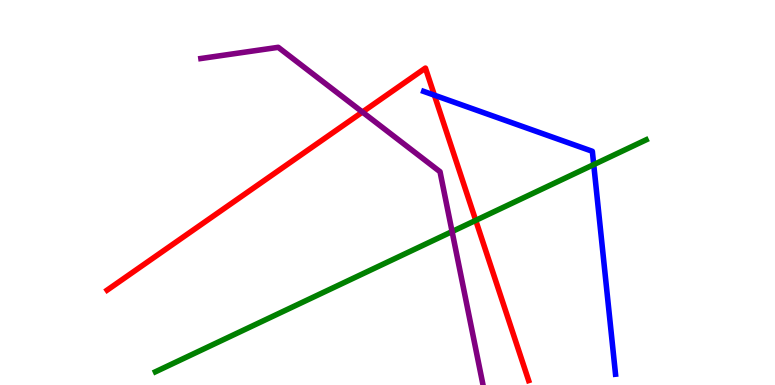[{'lines': ['blue', 'red'], 'intersections': [{'x': 5.6, 'y': 7.53}]}, {'lines': ['green', 'red'], 'intersections': [{'x': 6.14, 'y': 4.28}]}, {'lines': ['purple', 'red'], 'intersections': [{'x': 4.68, 'y': 7.09}]}, {'lines': ['blue', 'green'], 'intersections': [{'x': 7.66, 'y': 5.72}]}, {'lines': ['blue', 'purple'], 'intersections': []}, {'lines': ['green', 'purple'], 'intersections': [{'x': 5.83, 'y': 3.99}]}]